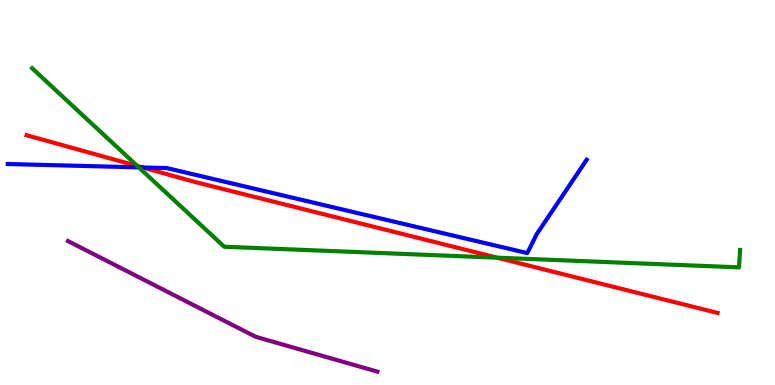[{'lines': ['blue', 'red'], 'intersections': [{'x': 1.84, 'y': 5.65}]}, {'lines': ['green', 'red'], 'intersections': [{'x': 1.77, 'y': 5.69}, {'x': 6.41, 'y': 3.31}]}, {'lines': ['purple', 'red'], 'intersections': []}, {'lines': ['blue', 'green'], 'intersections': [{'x': 1.79, 'y': 5.65}]}, {'lines': ['blue', 'purple'], 'intersections': []}, {'lines': ['green', 'purple'], 'intersections': []}]